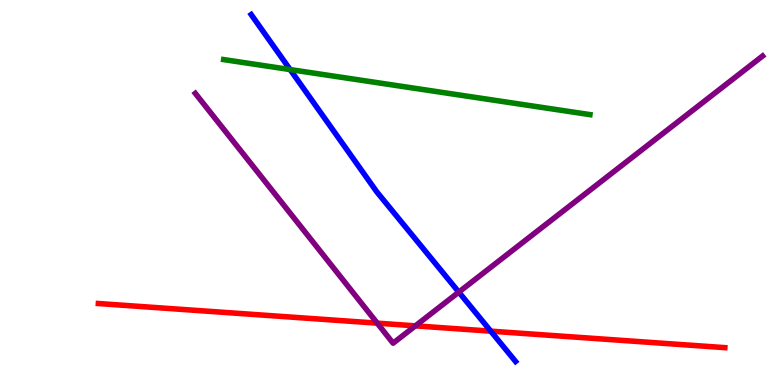[{'lines': ['blue', 'red'], 'intersections': [{'x': 6.33, 'y': 1.4}]}, {'lines': ['green', 'red'], 'intersections': []}, {'lines': ['purple', 'red'], 'intersections': [{'x': 4.87, 'y': 1.61}, {'x': 5.36, 'y': 1.54}]}, {'lines': ['blue', 'green'], 'intersections': [{'x': 3.74, 'y': 8.19}]}, {'lines': ['blue', 'purple'], 'intersections': [{'x': 5.92, 'y': 2.41}]}, {'lines': ['green', 'purple'], 'intersections': []}]